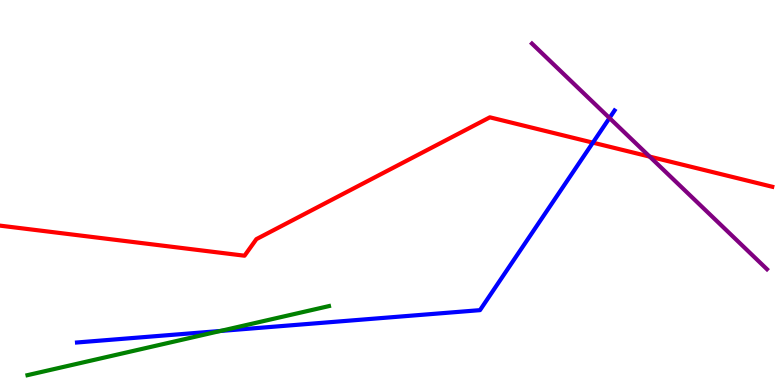[{'lines': ['blue', 'red'], 'intersections': [{'x': 7.65, 'y': 6.29}]}, {'lines': ['green', 'red'], 'intersections': []}, {'lines': ['purple', 'red'], 'intersections': [{'x': 8.38, 'y': 5.93}]}, {'lines': ['blue', 'green'], 'intersections': [{'x': 2.84, 'y': 1.4}]}, {'lines': ['blue', 'purple'], 'intersections': [{'x': 7.86, 'y': 6.93}]}, {'lines': ['green', 'purple'], 'intersections': []}]